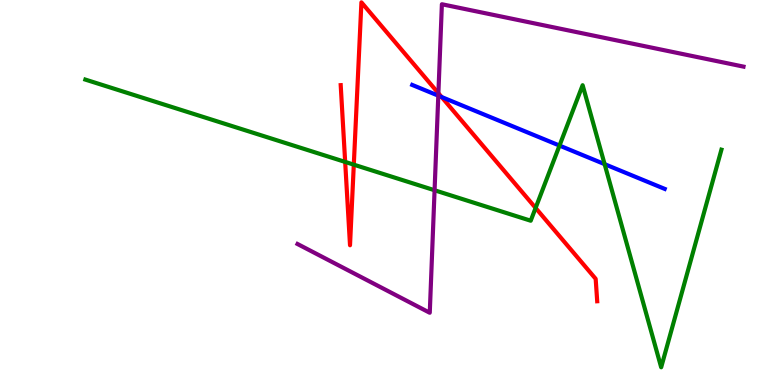[{'lines': ['blue', 'red'], 'intersections': [{'x': 5.7, 'y': 7.48}]}, {'lines': ['green', 'red'], 'intersections': [{'x': 4.45, 'y': 5.79}, {'x': 4.57, 'y': 5.72}, {'x': 6.91, 'y': 4.6}]}, {'lines': ['purple', 'red'], 'intersections': [{'x': 5.66, 'y': 7.58}]}, {'lines': ['blue', 'green'], 'intersections': [{'x': 7.22, 'y': 6.22}, {'x': 7.8, 'y': 5.74}]}, {'lines': ['blue', 'purple'], 'intersections': [{'x': 5.66, 'y': 7.52}]}, {'lines': ['green', 'purple'], 'intersections': [{'x': 5.61, 'y': 5.06}]}]